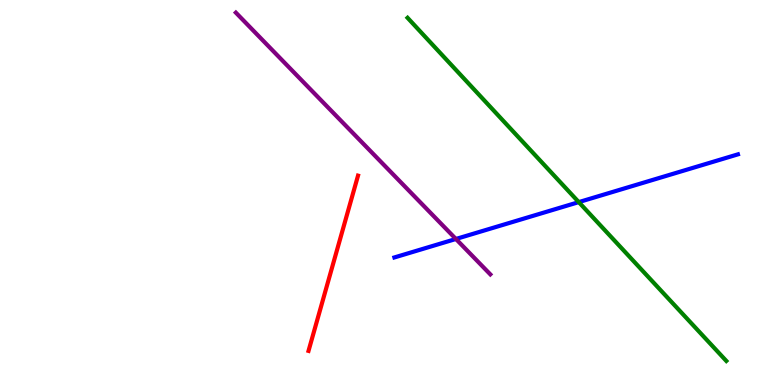[{'lines': ['blue', 'red'], 'intersections': []}, {'lines': ['green', 'red'], 'intersections': []}, {'lines': ['purple', 'red'], 'intersections': []}, {'lines': ['blue', 'green'], 'intersections': [{'x': 7.47, 'y': 4.75}]}, {'lines': ['blue', 'purple'], 'intersections': [{'x': 5.88, 'y': 3.79}]}, {'lines': ['green', 'purple'], 'intersections': []}]